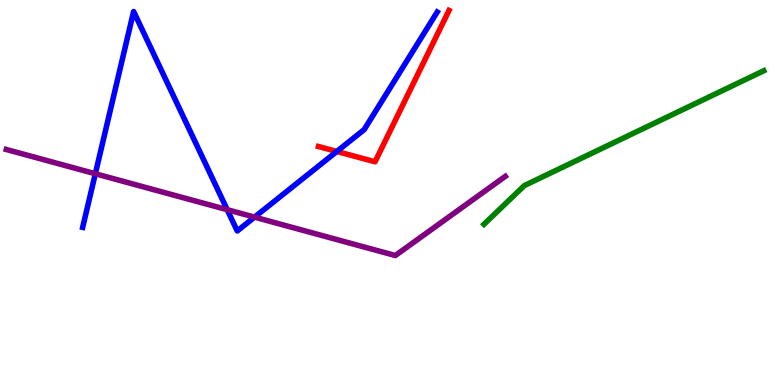[{'lines': ['blue', 'red'], 'intersections': [{'x': 4.35, 'y': 6.07}]}, {'lines': ['green', 'red'], 'intersections': []}, {'lines': ['purple', 'red'], 'intersections': []}, {'lines': ['blue', 'green'], 'intersections': []}, {'lines': ['blue', 'purple'], 'intersections': [{'x': 1.23, 'y': 5.49}, {'x': 2.93, 'y': 4.55}, {'x': 3.28, 'y': 4.36}]}, {'lines': ['green', 'purple'], 'intersections': []}]